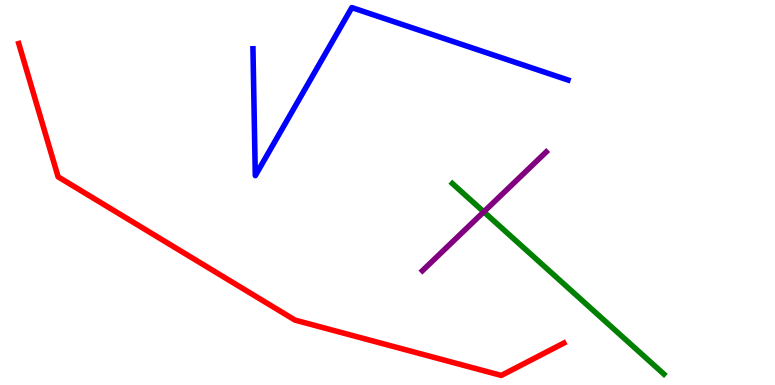[{'lines': ['blue', 'red'], 'intersections': []}, {'lines': ['green', 'red'], 'intersections': []}, {'lines': ['purple', 'red'], 'intersections': []}, {'lines': ['blue', 'green'], 'intersections': []}, {'lines': ['blue', 'purple'], 'intersections': []}, {'lines': ['green', 'purple'], 'intersections': [{'x': 6.24, 'y': 4.5}]}]